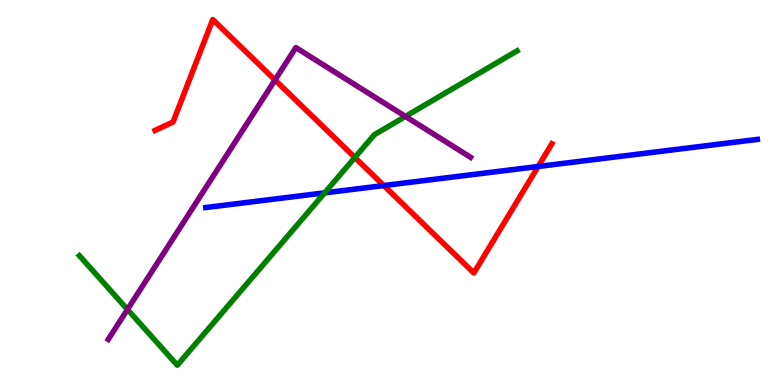[{'lines': ['blue', 'red'], 'intersections': [{'x': 4.95, 'y': 5.18}, {'x': 6.94, 'y': 5.68}]}, {'lines': ['green', 'red'], 'intersections': [{'x': 4.58, 'y': 5.91}]}, {'lines': ['purple', 'red'], 'intersections': [{'x': 3.55, 'y': 7.92}]}, {'lines': ['blue', 'green'], 'intersections': [{'x': 4.19, 'y': 4.99}]}, {'lines': ['blue', 'purple'], 'intersections': []}, {'lines': ['green', 'purple'], 'intersections': [{'x': 1.64, 'y': 1.96}, {'x': 5.23, 'y': 6.98}]}]